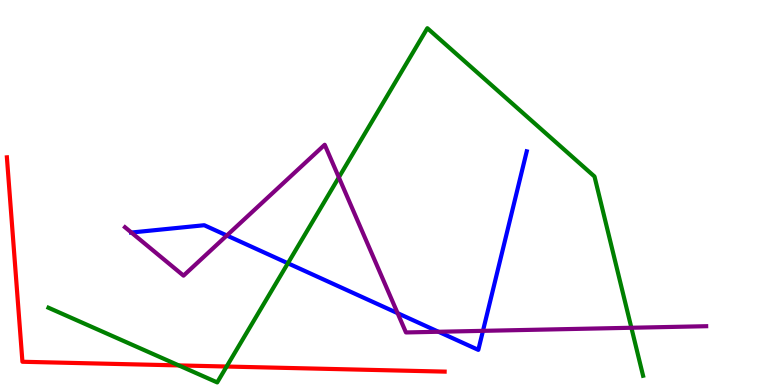[{'lines': ['blue', 'red'], 'intersections': []}, {'lines': ['green', 'red'], 'intersections': [{'x': 2.31, 'y': 0.509}, {'x': 2.92, 'y': 0.48}]}, {'lines': ['purple', 'red'], 'intersections': []}, {'lines': ['blue', 'green'], 'intersections': [{'x': 3.71, 'y': 3.16}]}, {'lines': ['blue', 'purple'], 'intersections': [{'x': 1.7, 'y': 3.96}, {'x': 2.93, 'y': 3.88}, {'x': 5.13, 'y': 1.87}, {'x': 5.66, 'y': 1.38}, {'x': 6.23, 'y': 1.41}]}, {'lines': ['green', 'purple'], 'intersections': [{'x': 4.37, 'y': 5.39}, {'x': 8.15, 'y': 1.49}]}]